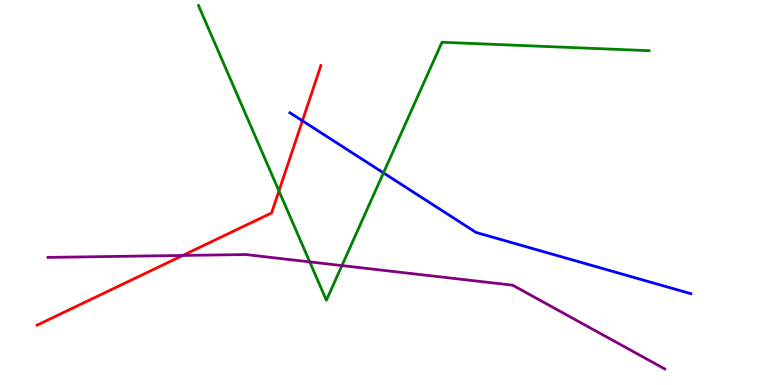[{'lines': ['blue', 'red'], 'intersections': [{'x': 3.9, 'y': 6.86}]}, {'lines': ['green', 'red'], 'intersections': [{'x': 3.6, 'y': 5.04}]}, {'lines': ['purple', 'red'], 'intersections': [{'x': 2.36, 'y': 3.36}]}, {'lines': ['blue', 'green'], 'intersections': [{'x': 4.95, 'y': 5.51}]}, {'lines': ['blue', 'purple'], 'intersections': []}, {'lines': ['green', 'purple'], 'intersections': [{'x': 4.0, 'y': 3.2}, {'x': 4.41, 'y': 3.1}]}]